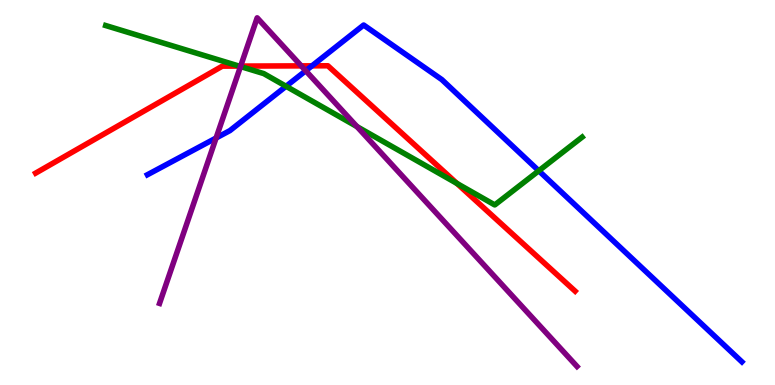[{'lines': ['blue', 'red'], 'intersections': [{'x': 4.03, 'y': 8.29}]}, {'lines': ['green', 'red'], 'intersections': [{'x': 3.08, 'y': 8.28}, {'x': 5.9, 'y': 5.24}]}, {'lines': ['purple', 'red'], 'intersections': [{'x': 3.11, 'y': 8.28}, {'x': 3.89, 'y': 8.29}]}, {'lines': ['blue', 'green'], 'intersections': [{'x': 3.69, 'y': 7.76}, {'x': 6.95, 'y': 5.56}]}, {'lines': ['blue', 'purple'], 'intersections': [{'x': 2.79, 'y': 6.42}, {'x': 3.94, 'y': 8.16}]}, {'lines': ['green', 'purple'], 'intersections': [{'x': 3.1, 'y': 8.27}, {'x': 4.61, 'y': 6.71}]}]